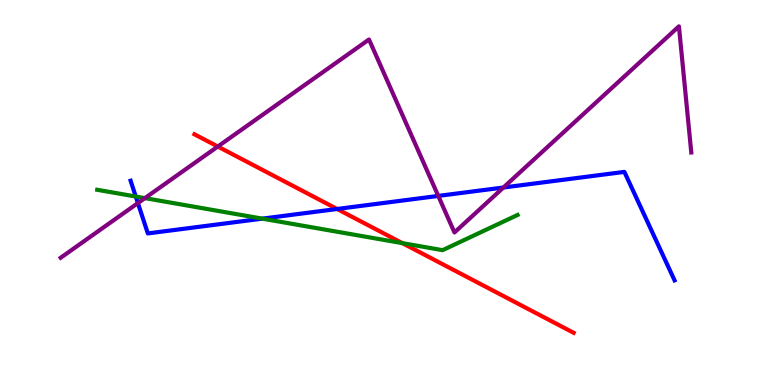[{'lines': ['blue', 'red'], 'intersections': [{'x': 4.35, 'y': 4.57}]}, {'lines': ['green', 'red'], 'intersections': [{'x': 5.19, 'y': 3.68}]}, {'lines': ['purple', 'red'], 'intersections': [{'x': 2.81, 'y': 6.19}]}, {'lines': ['blue', 'green'], 'intersections': [{'x': 1.75, 'y': 4.9}, {'x': 3.38, 'y': 4.32}]}, {'lines': ['blue', 'purple'], 'intersections': [{'x': 1.78, 'y': 4.73}, {'x': 5.66, 'y': 4.91}, {'x': 6.5, 'y': 5.13}]}, {'lines': ['green', 'purple'], 'intersections': [{'x': 1.87, 'y': 4.85}]}]